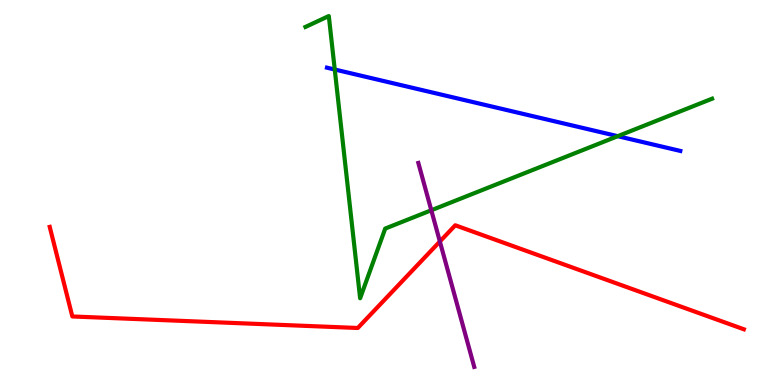[{'lines': ['blue', 'red'], 'intersections': []}, {'lines': ['green', 'red'], 'intersections': []}, {'lines': ['purple', 'red'], 'intersections': [{'x': 5.68, 'y': 3.73}]}, {'lines': ['blue', 'green'], 'intersections': [{'x': 4.32, 'y': 8.19}, {'x': 7.97, 'y': 6.46}]}, {'lines': ['blue', 'purple'], 'intersections': []}, {'lines': ['green', 'purple'], 'intersections': [{'x': 5.57, 'y': 4.54}]}]